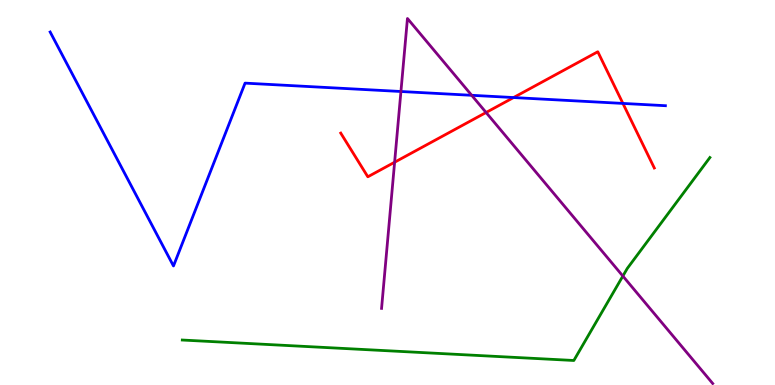[{'lines': ['blue', 'red'], 'intersections': [{'x': 6.63, 'y': 7.47}, {'x': 8.04, 'y': 7.31}]}, {'lines': ['green', 'red'], 'intersections': []}, {'lines': ['purple', 'red'], 'intersections': [{'x': 5.09, 'y': 5.79}, {'x': 6.27, 'y': 7.08}]}, {'lines': ['blue', 'green'], 'intersections': []}, {'lines': ['blue', 'purple'], 'intersections': [{'x': 5.17, 'y': 7.62}, {'x': 6.09, 'y': 7.52}]}, {'lines': ['green', 'purple'], 'intersections': [{'x': 8.04, 'y': 2.83}]}]